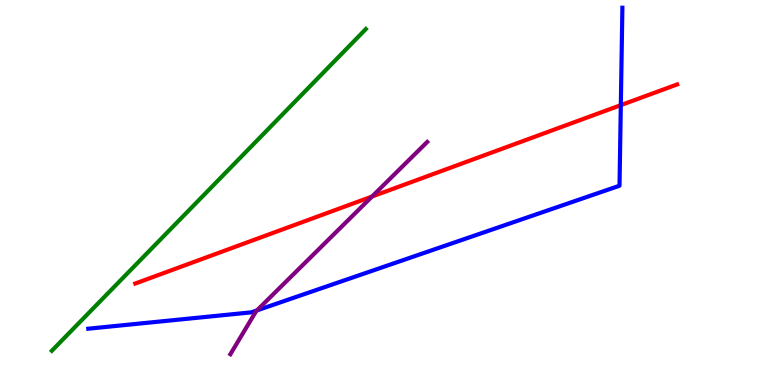[{'lines': ['blue', 'red'], 'intersections': [{'x': 8.01, 'y': 7.27}]}, {'lines': ['green', 'red'], 'intersections': []}, {'lines': ['purple', 'red'], 'intersections': [{'x': 4.8, 'y': 4.9}]}, {'lines': ['blue', 'green'], 'intersections': []}, {'lines': ['blue', 'purple'], 'intersections': [{'x': 3.32, 'y': 1.94}]}, {'lines': ['green', 'purple'], 'intersections': []}]